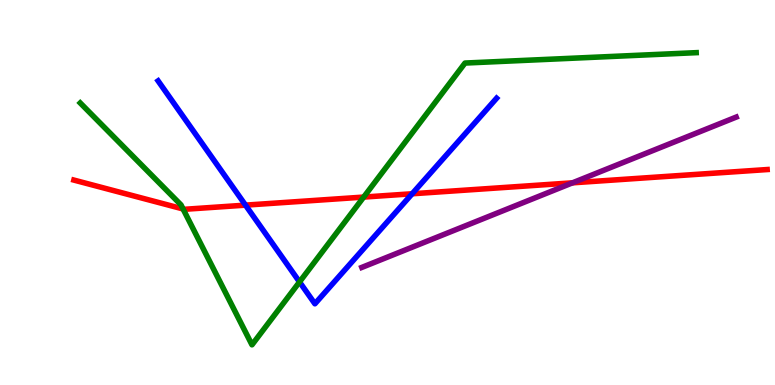[{'lines': ['blue', 'red'], 'intersections': [{'x': 3.17, 'y': 4.67}, {'x': 5.32, 'y': 4.97}]}, {'lines': ['green', 'red'], 'intersections': [{'x': 2.36, 'y': 4.57}, {'x': 4.69, 'y': 4.88}]}, {'lines': ['purple', 'red'], 'intersections': [{'x': 7.39, 'y': 5.25}]}, {'lines': ['blue', 'green'], 'intersections': [{'x': 3.86, 'y': 2.68}]}, {'lines': ['blue', 'purple'], 'intersections': []}, {'lines': ['green', 'purple'], 'intersections': []}]